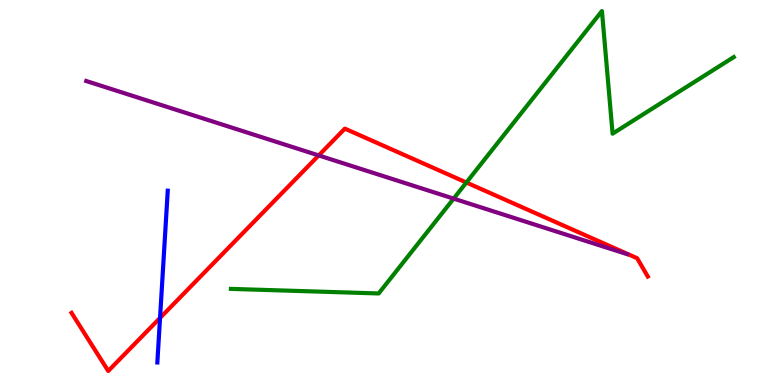[{'lines': ['blue', 'red'], 'intersections': [{'x': 2.07, 'y': 1.74}]}, {'lines': ['green', 'red'], 'intersections': [{'x': 6.02, 'y': 5.26}]}, {'lines': ['purple', 'red'], 'intersections': [{'x': 4.11, 'y': 5.96}]}, {'lines': ['blue', 'green'], 'intersections': []}, {'lines': ['blue', 'purple'], 'intersections': []}, {'lines': ['green', 'purple'], 'intersections': [{'x': 5.85, 'y': 4.84}]}]